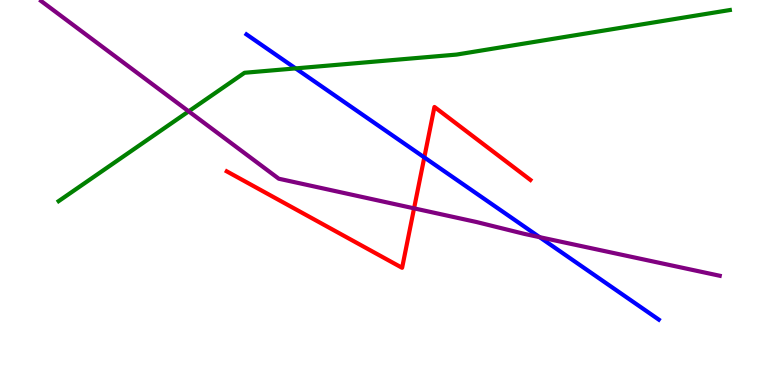[{'lines': ['blue', 'red'], 'intersections': [{'x': 5.47, 'y': 5.91}]}, {'lines': ['green', 'red'], 'intersections': []}, {'lines': ['purple', 'red'], 'intersections': [{'x': 5.34, 'y': 4.59}]}, {'lines': ['blue', 'green'], 'intersections': [{'x': 3.81, 'y': 8.22}]}, {'lines': ['blue', 'purple'], 'intersections': [{'x': 6.96, 'y': 3.84}]}, {'lines': ['green', 'purple'], 'intersections': [{'x': 2.43, 'y': 7.11}]}]